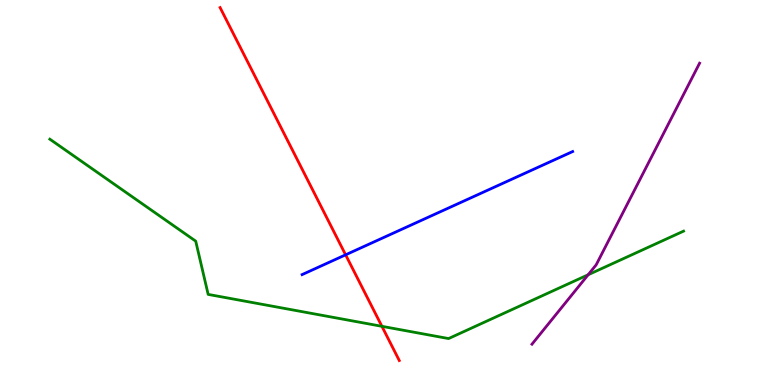[{'lines': ['blue', 'red'], 'intersections': [{'x': 4.46, 'y': 3.38}]}, {'lines': ['green', 'red'], 'intersections': [{'x': 4.93, 'y': 1.52}]}, {'lines': ['purple', 'red'], 'intersections': []}, {'lines': ['blue', 'green'], 'intersections': []}, {'lines': ['blue', 'purple'], 'intersections': []}, {'lines': ['green', 'purple'], 'intersections': [{'x': 7.59, 'y': 2.86}]}]